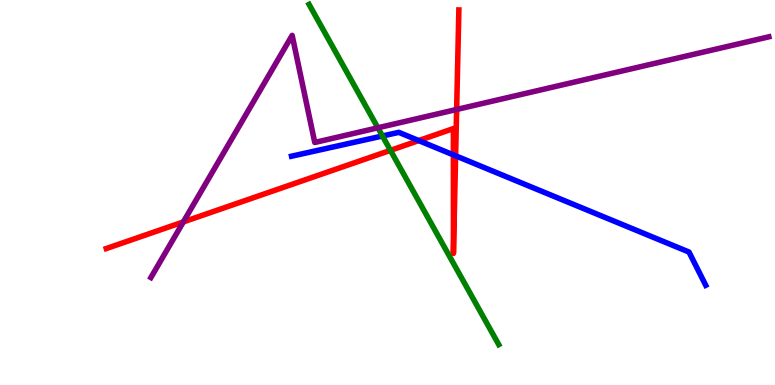[{'lines': ['blue', 'red'], 'intersections': [{'x': 5.4, 'y': 6.35}, {'x': 5.85, 'y': 5.98}, {'x': 5.88, 'y': 5.95}]}, {'lines': ['green', 'red'], 'intersections': [{'x': 5.04, 'y': 6.09}]}, {'lines': ['purple', 'red'], 'intersections': [{'x': 2.37, 'y': 4.24}, {'x': 5.89, 'y': 7.16}]}, {'lines': ['blue', 'green'], 'intersections': [{'x': 4.93, 'y': 6.47}]}, {'lines': ['blue', 'purple'], 'intersections': []}, {'lines': ['green', 'purple'], 'intersections': [{'x': 4.88, 'y': 6.68}]}]